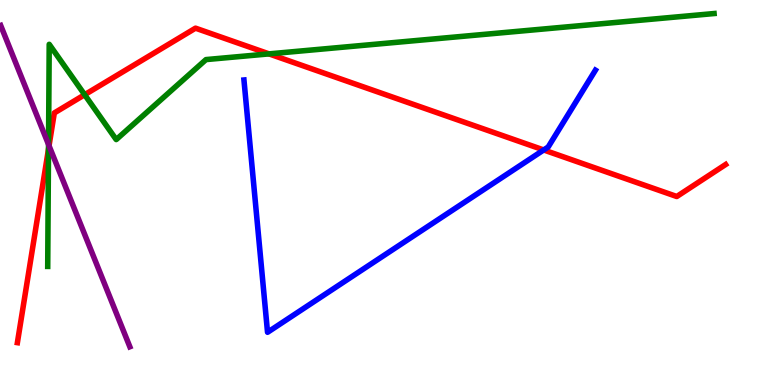[{'lines': ['blue', 'red'], 'intersections': [{'x': 7.02, 'y': 6.1}]}, {'lines': ['green', 'red'], 'intersections': [{'x': 0.626, 'y': 6.13}, {'x': 1.09, 'y': 7.54}, {'x': 3.47, 'y': 8.6}]}, {'lines': ['purple', 'red'], 'intersections': [{'x': 0.633, 'y': 6.21}]}, {'lines': ['blue', 'green'], 'intersections': []}, {'lines': ['blue', 'purple'], 'intersections': []}, {'lines': ['green', 'purple'], 'intersections': [{'x': 0.626, 'y': 6.25}]}]